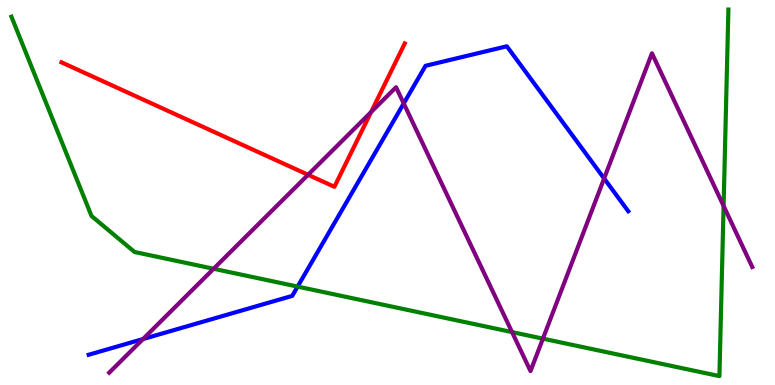[{'lines': ['blue', 'red'], 'intersections': []}, {'lines': ['green', 'red'], 'intersections': []}, {'lines': ['purple', 'red'], 'intersections': [{'x': 3.97, 'y': 5.46}, {'x': 4.79, 'y': 7.09}]}, {'lines': ['blue', 'green'], 'intersections': [{'x': 3.84, 'y': 2.56}]}, {'lines': ['blue', 'purple'], 'intersections': [{'x': 1.85, 'y': 1.19}, {'x': 5.21, 'y': 7.31}, {'x': 7.8, 'y': 5.36}]}, {'lines': ['green', 'purple'], 'intersections': [{'x': 2.76, 'y': 3.02}, {'x': 6.61, 'y': 1.37}, {'x': 7.01, 'y': 1.2}, {'x': 9.34, 'y': 4.65}]}]